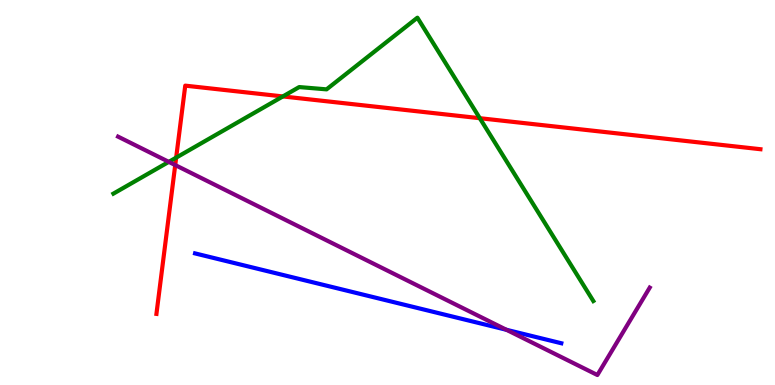[{'lines': ['blue', 'red'], 'intersections': []}, {'lines': ['green', 'red'], 'intersections': [{'x': 2.27, 'y': 5.91}, {'x': 3.65, 'y': 7.5}, {'x': 6.19, 'y': 6.93}]}, {'lines': ['purple', 'red'], 'intersections': [{'x': 2.26, 'y': 5.71}]}, {'lines': ['blue', 'green'], 'intersections': []}, {'lines': ['blue', 'purple'], 'intersections': [{'x': 6.53, 'y': 1.43}]}, {'lines': ['green', 'purple'], 'intersections': [{'x': 2.18, 'y': 5.8}]}]